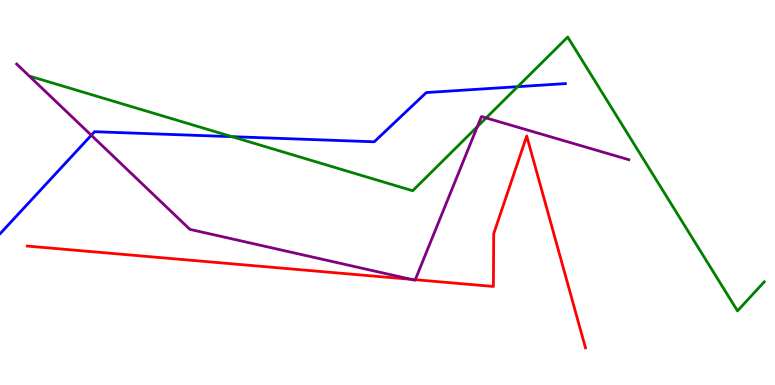[{'lines': ['blue', 'red'], 'intersections': []}, {'lines': ['green', 'red'], 'intersections': []}, {'lines': ['purple', 'red'], 'intersections': [{'x': 5.31, 'y': 2.74}, {'x': 5.36, 'y': 2.74}]}, {'lines': ['blue', 'green'], 'intersections': [{'x': 2.99, 'y': 6.45}, {'x': 6.68, 'y': 7.75}]}, {'lines': ['blue', 'purple'], 'intersections': [{'x': 1.18, 'y': 6.49}]}, {'lines': ['green', 'purple'], 'intersections': [{'x': 6.16, 'y': 6.71}, {'x': 6.27, 'y': 6.94}]}]